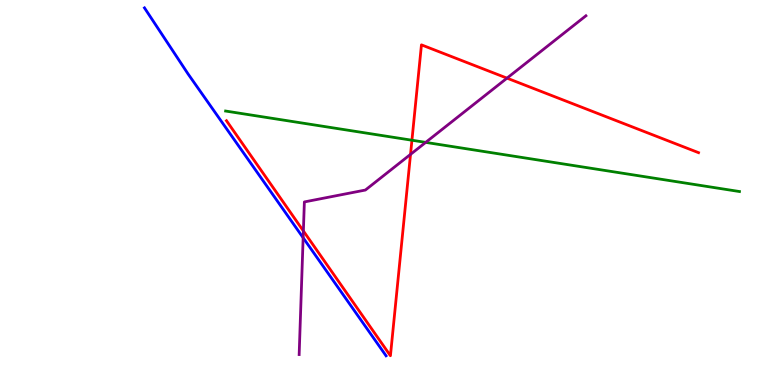[{'lines': ['blue', 'red'], 'intersections': []}, {'lines': ['green', 'red'], 'intersections': [{'x': 5.32, 'y': 6.36}]}, {'lines': ['purple', 'red'], 'intersections': [{'x': 3.91, 'y': 4.0}, {'x': 5.3, 'y': 5.99}, {'x': 6.54, 'y': 7.97}]}, {'lines': ['blue', 'green'], 'intersections': []}, {'lines': ['blue', 'purple'], 'intersections': [{'x': 3.91, 'y': 3.82}]}, {'lines': ['green', 'purple'], 'intersections': [{'x': 5.49, 'y': 6.3}]}]